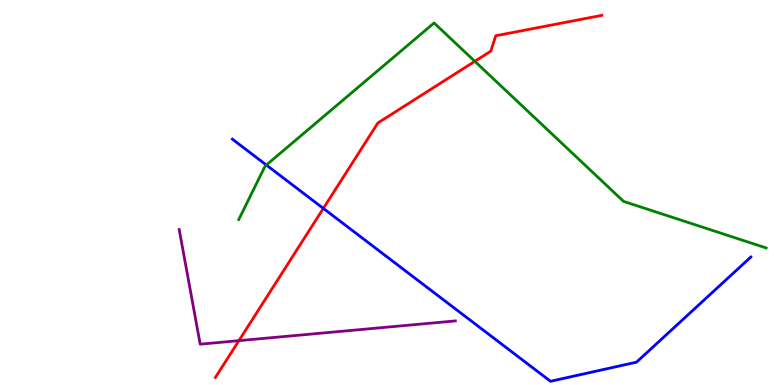[{'lines': ['blue', 'red'], 'intersections': [{'x': 4.17, 'y': 4.59}]}, {'lines': ['green', 'red'], 'intersections': [{'x': 6.13, 'y': 8.41}]}, {'lines': ['purple', 'red'], 'intersections': [{'x': 3.08, 'y': 1.15}]}, {'lines': ['blue', 'green'], 'intersections': [{'x': 3.44, 'y': 5.71}]}, {'lines': ['blue', 'purple'], 'intersections': []}, {'lines': ['green', 'purple'], 'intersections': []}]